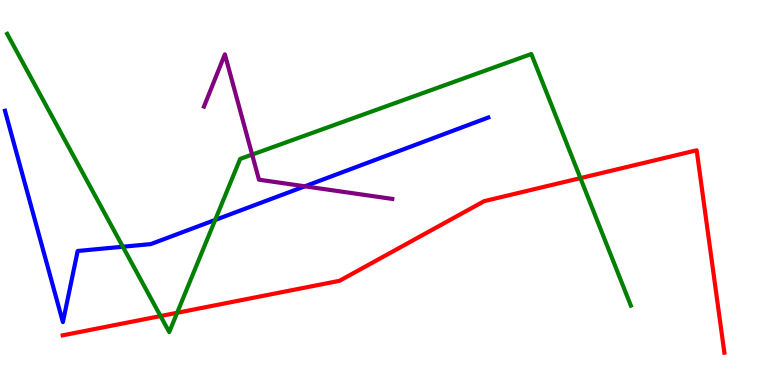[{'lines': ['blue', 'red'], 'intersections': []}, {'lines': ['green', 'red'], 'intersections': [{'x': 2.07, 'y': 1.79}, {'x': 2.29, 'y': 1.88}, {'x': 7.49, 'y': 5.37}]}, {'lines': ['purple', 'red'], 'intersections': []}, {'lines': ['blue', 'green'], 'intersections': [{'x': 1.59, 'y': 3.59}, {'x': 2.78, 'y': 4.29}]}, {'lines': ['blue', 'purple'], 'intersections': [{'x': 3.93, 'y': 5.16}]}, {'lines': ['green', 'purple'], 'intersections': [{'x': 3.25, 'y': 5.98}]}]